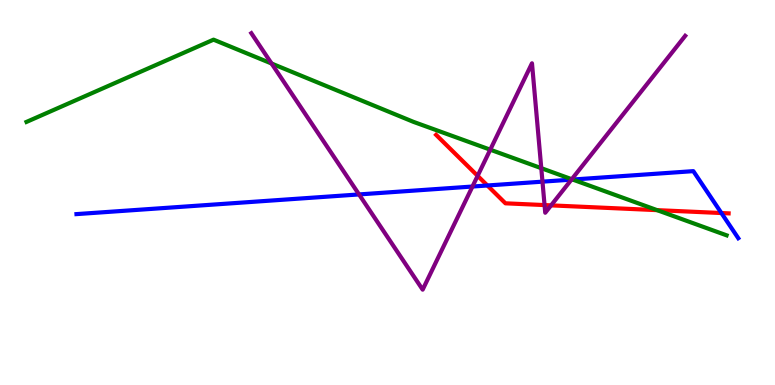[{'lines': ['blue', 'red'], 'intersections': [{'x': 6.29, 'y': 5.18}, {'x': 9.31, 'y': 4.47}]}, {'lines': ['green', 'red'], 'intersections': [{'x': 8.48, 'y': 4.54}]}, {'lines': ['purple', 'red'], 'intersections': [{'x': 6.16, 'y': 5.43}, {'x': 7.03, 'y': 4.67}, {'x': 7.11, 'y': 4.67}]}, {'lines': ['blue', 'green'], 'intersections': [{'x': 7.39, 'y': 5.34}]}, {'lines': ['blue', 'purple'], 'intersections': [{'x': 4.63, 'y': 4.95}, {'x': 6.1, 'y': 5.16}, {'x': 7.0, 'y': 5.28}, {'x': 7.37, 'y': 5.33}]}, {'lines': ['green', 'purple'], 'intersections': [{'x': 3.5, 'y': 8.35}, {'x': 6.33, 'y': 6.11}, {'x': 6.98, 'y': 5.63}, {'x': 7.38, 'y': 5.34}]}]